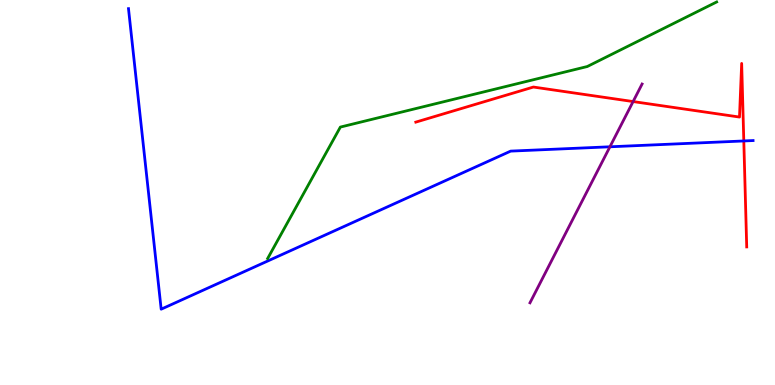[{'lines': ['blue', 'red'], 'intersections': [{'x': 9.6, 'y': 6.34}]}, {'lines': ['green', 'red'], 'intersections': []}, {'lines': ['purple', 'red'], 'intersections': [{'x': 8.17, 'y': 7.36}]}, {'lines': ['blue', 'green'], 'intersections': []}, {'lines': ['blue', 'purple'], 'intersections': [{'x': 7.87, 'y': 6.19}]}, {'lines': ['green', 'purple'], 'intersections': []}]